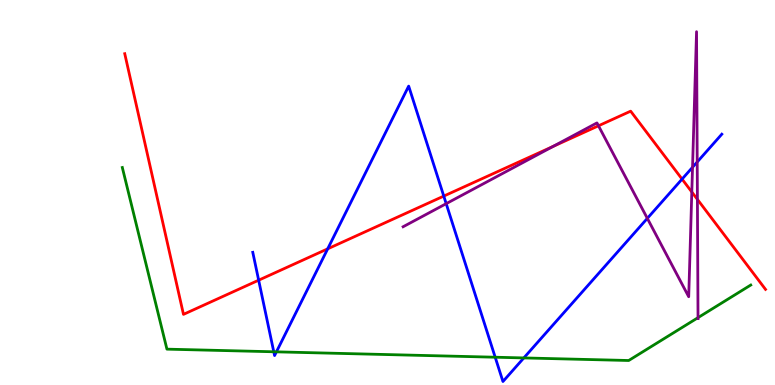[{'lines': ['blue', 'red'], 'intersections': [{'x': 3.34, 'y': 2.72}, {'x': 4.23, 'y': 3.54}, {'x': 5.73, 'y': 4.91}, {'x': 8.8, 'y': 5.35}]}, {'lines': ['green', 'red'], 'intersections': []}, {'lines': ['purple', 'red'], 'intersections': [{'x': 7.14, 'y': 6.2}, {'x': 7.72, 'y': 6.73}, {'x': 8.93, 'y': 5.01}, {'x': 9.0, 'y': 4.82}]}, {'lines': ['blue', 'green'], 'intersections': [{'x': 3.53, 'y': 0.863}, {'x': 3.57, 'y': 0.861}, {'x': 6.39, 'y': 0.722}, {'x': 6.76, 'y': 0.703}]}, {'lines': ['blue', 'purple'], 'intersections': [{'x': 5.76, 'y': 4.71}, {'x': 8.35, 'y': 4.33}, {'x': 8.94, 'y': 5.66}, {'x': 9.0, 'y': 5.79}]}, {'lines': ['green', 'purple'], 'intersections': [{'x': 9.01, 'y': 1.75}]}]